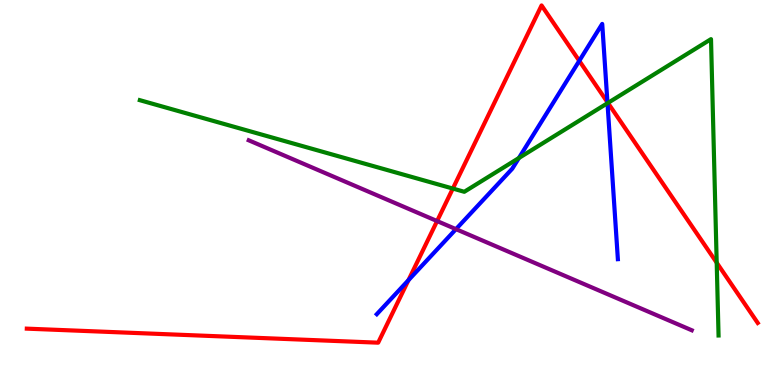[{'lines': ['blue', 'red'], 'intersections': [{'x': 5.27, 'y': 2.72}, {'x': 7.47, 'y': 8.42}, {'x': 7.84, 'y': 7.35}]}, {'lines': ['green', 'red'], 'intersections': [{'x': 5.84, 'y': 5.1}, {'x': 7.84, 'y': 7.33}, {'x': 9.25, 'y': 3.18}]}, {'lines': ['purple', 'red'], 'intersections': [{'x': 5.64, 'y': 4.26}]}, {'lines': ['blue', 'green'], 'intersections': [{'x': 6.7, 'y': 5.9}, {'x': 7.84, 'y': 7.32}]}, {'lines': ['blue', 'purple'], 'intersections': [{'x': 5.88, 'y': 4.05}]}, {'lines': ['green', 'purple'], 'intersections': []}]